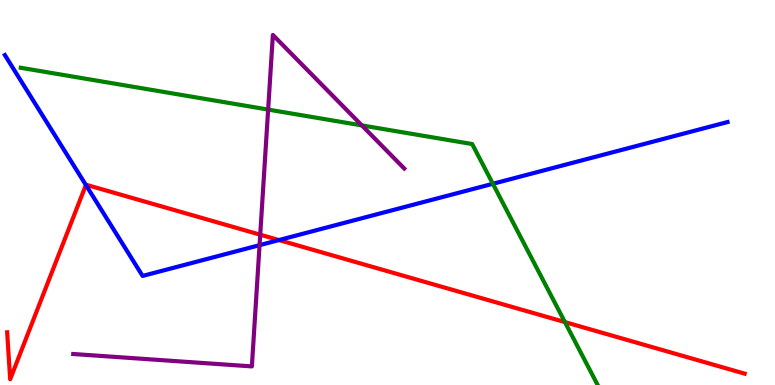[{'lines': ['blue', 'red'], 'intersections': [{'x': 1.11, 'y': 5.19}, {'x': 3.6, 'y': 3.76}]}, {'lines': ['green', 'red'], 'intersections': [{'x': 7.29, 'y': 1.63}]}, {'lines': ['purple', 'red'], 'intersections': [{'x': 3.36, 'y': 3.9}]}, {'lines': ['blue', 'green'], 'intersections': [{'x': 6.36, 'y': 5.23}]}, {'lines': ['blue', 'purple'], 'intersections': [{'x': 3.35, 'y': 3.63}]}, {'lines': ['green', 'purple'], 'intersections': [{'x': 3.46, 'y': 7.15}, {'x': 4.67, 'y': 6.74}]}]